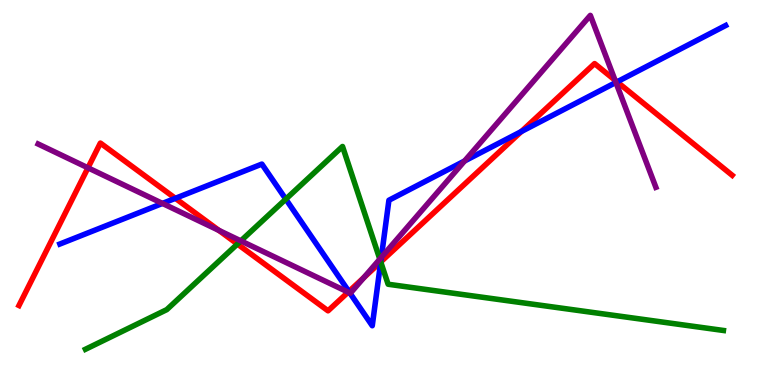[{'lines': ['blue', 'red'], 'intersections': [{'x': 2.26, 'y': 4.85}, {'x': 4.5, 'y': 2.43}, {'x': 4.91, 'y': 3.2}, {'x': 6.73, 'y': 6.58}, {'x': 7.96, 'y': 7.87}]}, {'lines': ['green', 'red'], 'intersections': [{'x': 3.06, 'y': 3.66}, {'x': 4.91, 'y': 3.2}]}, {'lines': ['purple', 'red'], 'intersections': [{'x': 1.14, 'y': 5.64}, {'x': 2.82, 'y': 4.02}, {'x': 4.49, 'y': 2.41}, {'x': 4.7, 'y': 2.79}, {'x': 7.94, 'y': 7.92}]}, {'lines': ['blue', 'green'], 'intersections': [{'x': 3.69, 'y': 4.83}, {'x': 4.91, 'y': 3.2}]}, {'lines': ['blue', 'purple'], 'intersections': [{'x': 2.1, 'y': 4.72}, {'x': 4.51, 'y': 2.39}, {'x': 4.92, 'y': 3.32}, {'x': 5.99, 'y': 5.82}, {'x': 7.95, 'y': 7.86}]}, {'lines': ['green', 'purple'], 'intersections': [{'x': 3.11, 'y': 3.74}, {'x': 4.9, 'y': 3.27}]}]